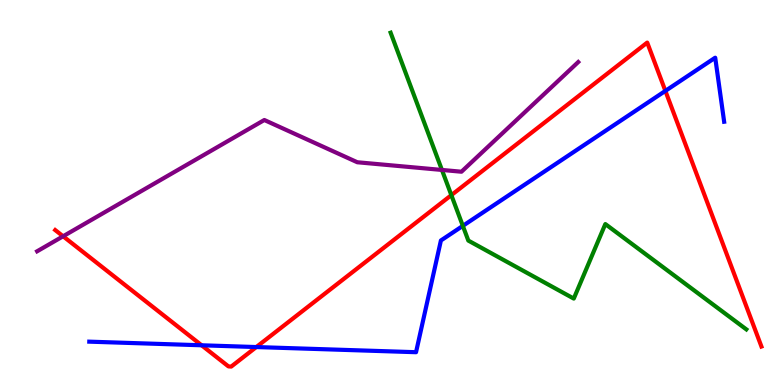[{'lines': ['blue', 'red'], 'intersections': [{'x': 2.6, 'y': 1.03}, {'x': 3.31, 'y': 0.986}, {'x': 8.59, 'y': 7.64}]}, {'lines': ['green', 'red'], 'intersections': [{'x': 5.82, 'y': 4.93}]}, {'lines': ['purple', 'red'], 'intersections': [{'x': 0.814, 'y': 3.86}]}, {'lines': ['blue', 'green'], 'intersections': [{'x': 5.97, 'y': 4.13}]}, {'lines': ['blue', 'purple'], 'intersections': []}, {'lines': ['green', 'purple'], 'intersections': [{'x': 5.7, 'y': 5.59}]}]